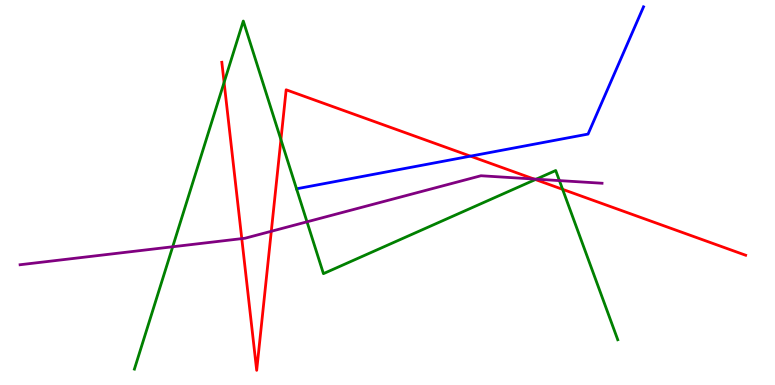[{'lines': ['blue', 'red'], 'intersections': [{'x': 6.07, 'y': 5.94}]}, {'lines': ['green', 'red'], 'intersections': [{'x': 2.89, 'y': 7.86}, {'x': 3.62, 'y': 6.37}, {'x': 6.91, 'y': 5.34}, {'x': 7.26, 'y': 5.08}]}, {'lines': ['purple', 'red'], 'intersections': [{'x': 3.12, 'y': 3.8}, {'x': 3.5, 'y': 3.99}, {'x': 6.89, 'y': 5.35}]}, {'lines': ['blue', 'green'], 'intersections': []}, {'lines': ['blue', 'purple'], 'intersections': []}, {'lines': ['green', 'purple'], 'intersections': [{'x': 2.23, 'y': 3.59}, {'x': 3.96, 'y': 4.24}, {'x': 6.92, 'y': 5.35}, {'x': 7.22, 'y': 5.31}]}]